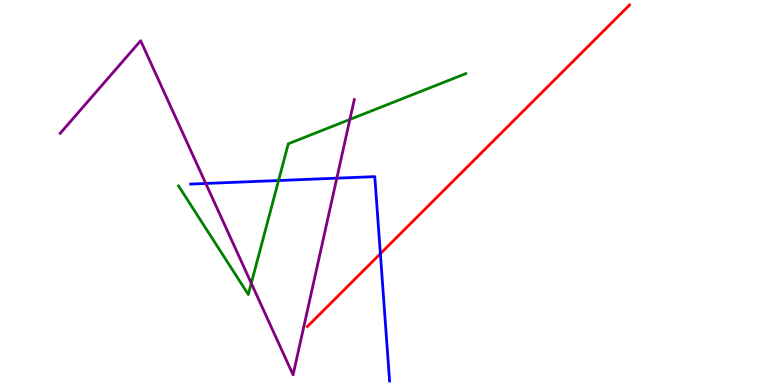[{'lines': ['blue', 'red'], 'intersections': [{'x': 4.91, 'y': 3.41}]}, {'lines': ['green', 'red'], 'intersections': []}, {'lines': ['purple', 'red'], 'intersections': []}, {'lines': ['blue', 'green'], 'intersections': [{'x': 3.59, 'y': 5.31}]}, {'lines': ['blue', 'purple'], 'intersections': [{'x': 2.65, 'y': 5.23}, {'x': 4.35, 'y': 5.37}]}, {'lines': ['green', 'purple'], 'intersections': [{'x': 3.24, 'y': 2.64}, {'x': 4.51, 'y': 6.9}]}]